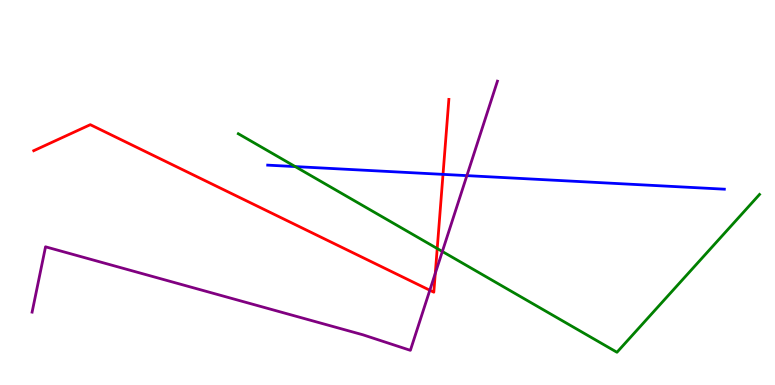[{'lines': ['blue', 'red'], 'intersections': [{'x': 5.72, 'y': 5.47}]}, {'lines': ['green', 'red'], 'intersections': [{'x': 5.64, 'y': 3.54}]}, {'lines': ['purple', 'red'], 'intersections': [{'x': 5.55, 'y': 2.46}, {'x': 5.62, 'y': 2.9}]}, {'lines': ['blue', 'green'], 'intersections': [{'x': 3.81, 'y': 5.67}]}, {'lines': ['blue', 'purple'], 'intersections': [{'x': 6.02, 'y': 5.44}]}, {'lines': ['green', 'purple'], 'intersections': [{'x': 5.71, 'y': 3.47}]}]